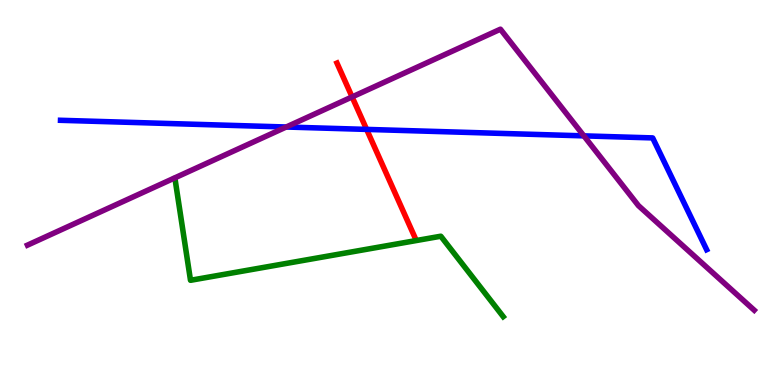[{'lines': ['blue', 'red'], 'intersections': [{'x': 4.73, 'y': 6.64}]}, {'lines': ['green', 'red'], 'intersections': []}, {'lines': ['purple', 'red'], 'intersections': [{'x': 4.54, 'y': 7.48}]}, {'lines': ['blue', 'green'], 'intersections': []}, {'lines': ['blue', 'purple'], 'intersections': [{'x': 3.69, 'y': 6.7}, {'x': 7.53, 'y': 6.47}]}, {'lines': ['green', 'purple'], 'intersections': []}]